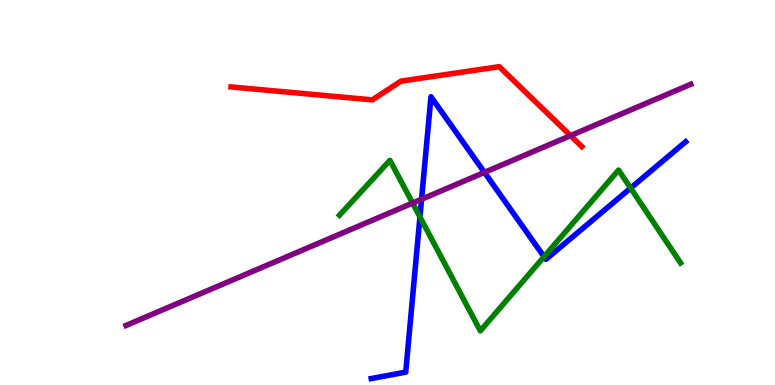[{'lines': ['blue', 'red'], 'intersections': []}, {'lines': ['green', 'red'], 'intersections': []}, {'lines': ['purple', 'red'], 'intersections': [{'x': 7.36, 'y': 6.48}]}, {'lines': ['blue', 'green'], 'intersections': [{'x': 5.42, 'y': 4.36}, {'x': 7.02, 'y': 3.33}, {'x': 8.14, 'y': 5.11}]}, {'lines': ['blue', 'purple'], 'intersections': [{'x': 5.44, 'y': 4.82}, {'x': 6.25, 'y': 5.52}]}, {'lines': ['green', 'purple'], 'intersections': [{'x': 5.32, 'y': 4.73}]}]